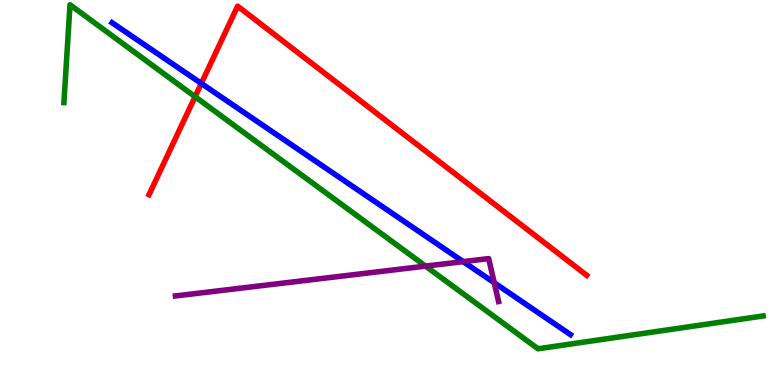[{'lines': ['blue', 'red'], 'intersections': [{'x': 2.6, 'y': 7.83}]}, {'lines': ['green', 'red'], 'intersections': [{'x': 2.52, 'y': 7.49}]}, {'lines': ['purple', 'red'], 'intersections': []}, {'lines': ['blue', 'green'], 'intersections': []}, {'lines': ['blue', 'purple'], 'intersections': [{'x': 5.98, 'y': 3.2}, {'x': 6.38, 'y': 2.66}]}, {'lines': ['green', 'purple'], 'intersections': [{'x': 5.49, 'y': 3.09}]}]